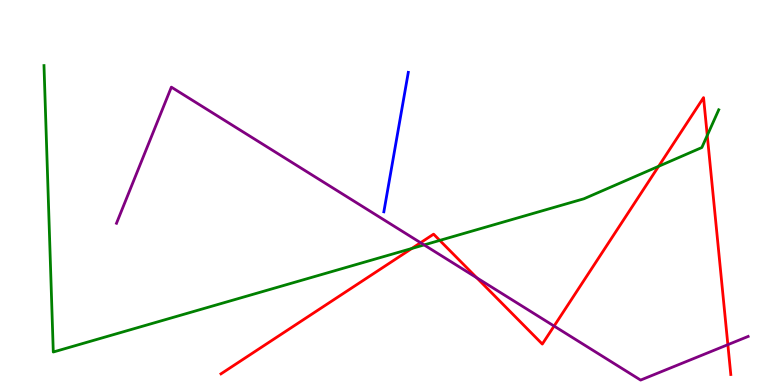[{'lines': ['blue', 'red'], 'intersections': []}, {'lines': ['green', 'red'], 'intersections': [{'x': 5.31, 'y': 3.55}, {'x': 5.67, 'y': 3.76}, {'x': 8.5, 'y': 5.68}, {'x': 9.13, 'y': 6.48}]}, {'lines': ['purple', 'red'], 'intersections': [{'x': 5.43, 'y': 3.7}, {'x': 6.15, 'y': 2.79}, {'x': 7.15, 'y': 1.53}, {'x': 9.39, 'y': 1.05}]}, {'lines': ['blue', 'green'], 'intersections': []}, {'lines': ['blue', 'purple'], 'intersections': []}, {'lines': ['green', 'purple'], 'intersections': [{'x': 5.47, 'y': 3.64}]}]